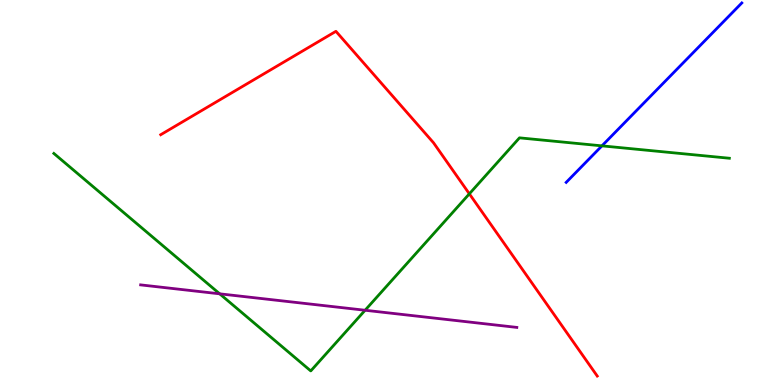[{'lines': ['blue', 'red'], 'intersections': []}, {'lines': ['green', 'red'], 'intersections': [{'x': 6.06, 'y': 4.97}]}, {'lines': ['purple', 'red'], 'intersections': []}, {'lines': ['blue', 'green'], 'intersections': [{'x': 7.77, 'y': 6.21}]}, {'lines': ['blue', 'purple'], 'intersections': []}, {'lines': ['green', 'purple'], 'intersections': [{'x': 2.83, 'y': 2.37}, {'x': 4.71, 'y': 1.94}]}]